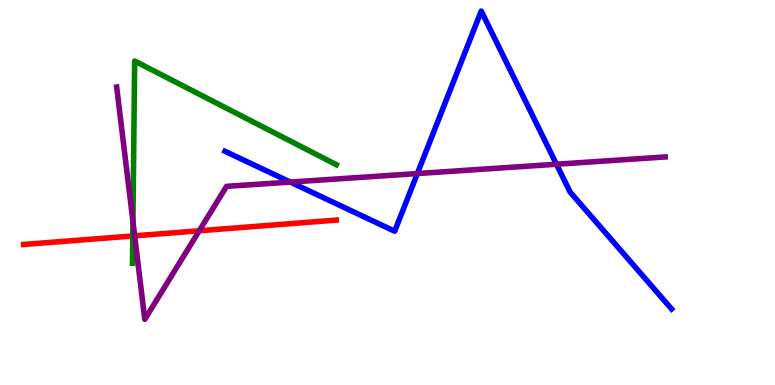[{'lines': ['blue', 'red'], 'intersections': []}, {'lines': ['green', 'red'], 'intersections': [{'x': 1.71, 'y': 3.87}]}, {'lines': ['purple', 'red'], 'intersections': [{'x': 1.74, 'y': 3.88}, {'x': 2.57, 'y': 4.01}]}, {'lines': ['blue', 'green'], 'intersections': []}, {'lines': ['blue', 'purple'], 'intersections': [{'x': 3.75, 'y': 5.27}, {'x': 5.39, 'y': 5.49}, {'x': 7.18, 'y': 5.73}]}, {'lines': ['green', 'purple'], 'intersections': [{'x': 1.72, 'y': 4.25}]}]